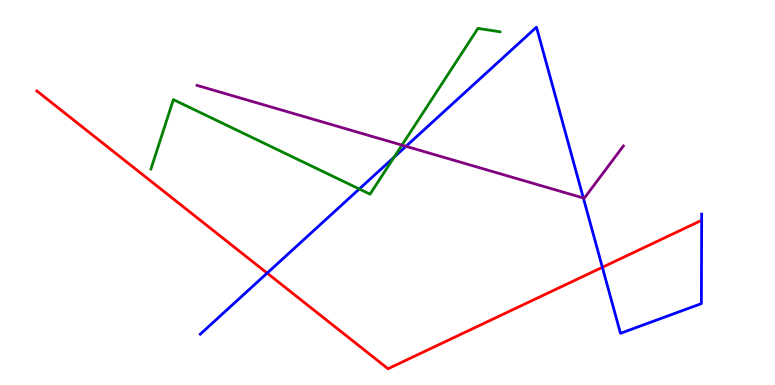[{'lines': ['blue', 'red'], 'intersections': [{'x': 3.45, 'y': 2.91}, {'x': 7.77, 'y': 3.06}]}, {'lines': ['green', 'red'], 'intersections': []}, {'lines': ['purple', 'red'], 'intersections': []}, {'lines': ['blue', 'green'], 'intersections': [{'x': 4.64, 'y': 5.09}, {'x': 5.09, 'y': 5.92}]}, {'lines': ['blue', 'purple'], 'intersections': [{'x': 5.24, 'y': 6.2}, {'x': 7.53, 'y': 4.86}]}, {'lines': ['green', 'purple'], 'intersections': [{'x': 5.19, 'y': 6.23}]}]